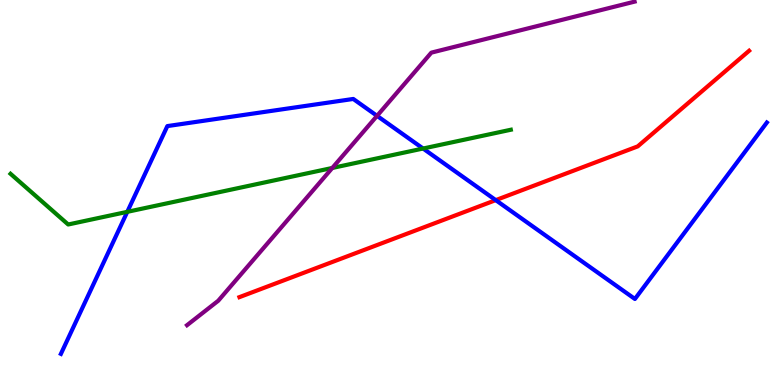[{'lines': ['blue', 'red'], 'intersections': [{'x': 6.4, 'y': 4.8}]}, {'lines': ['green', 'red'], 'intersections': []}, {'lines': ['purple', 'red'], 'intersections': []}, {'lines': ['blue', 'green'], 'intersections': [{'x': 1.64, 'y': 4.5}, {'x': 5.46, 'y': 6.14}]}, {'lines': ['blue', 'purple'], 'intersections': [{'x': 4.87, 'y': 6.99}]}, {'lines': ['green', 'purple'], 'intersections': [{'x': 4.29, 'y': 5.64}]}]